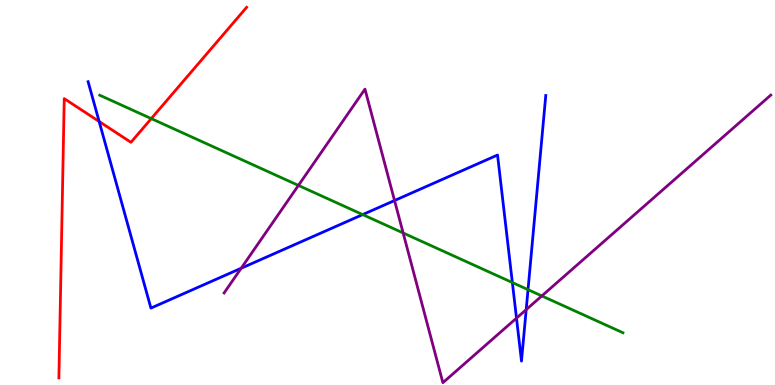[{'lines': ['blue', 'red'], 'intersections': [{'x': 1.28, 'y': 6.84}]}, {'lines': ['green', 'red'], 'intersections': [{'x': 1.95, 'y': 6.92}]}, {'lines': ['purple', 'red'], 'intersections': []}, {'lines': ['blue', 'green'], 'intersections': [{'x': 4.68, 'y': 4.43}, {'x': 6.61, 'y': 2.66}, {'x': 6.81, 'y': 2.48}]}, {'lines': ['blue', 'purple'], 'intersections': [{'x': 3.11, 'y': 3.03}, {'x': 5.09, 'y': 4.79}, {'x': 6.66, 'y': 1.74}, {'x': 6.79, 'y': 1.96}]}, {'lines': ['green', 'purple'], 'intersections': [{'x': 3.85, 'y': 5.18}, {'x': 5.2, 'y': 3.95}, {'x': 6.99, 'y': 2.31}]}]